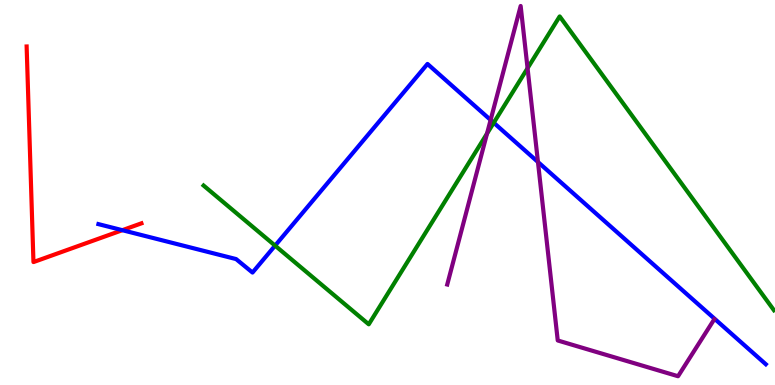[{'lines': ['blue', 'red'], 'intersections': [{'x': 1.58, 'y': 4.02}]}, {'lines': ['green', 'red'], 'intersections': []}, {'lines': ['purple', 'red'], 'intersections': []}, {'lines': ['blue', 'green'], 'intersections': [{'x': 3.55, 'y': 3.62}, {'x': 6.37, 'y': 6.81}]}, {'lines': ['blue', 'purple'], 'intersections': [{'x': 6.33, 'y': 6.88}, {'x': 6.94, 'y': 5.79}]}, {'lines': ['green', 'purple'], 'intersections': [{'x': 6.28, 'y': 6.53}, {'x': 6.81, 'y': 8.23}]}]